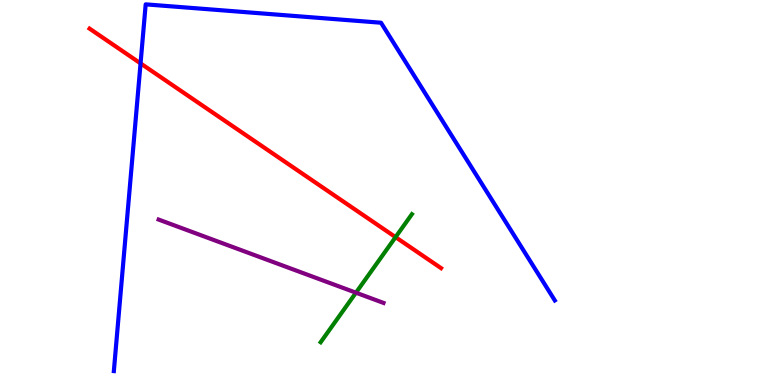[{'lines': ['blue', 'red'], 'intersections': [{'x': 1.81, 'y': 8.35}]}, {'lines': ['green', 'red'], 'intersections': [{'x': 5.1, 'y': 3.84}]}, {'lines': ['purple', 'red'], 'intersections': []}, {'lines': ['blue', 'green'], 'intersections': []}, {'lines': ['blue', 'purple'], 'intersections': []}, {'lines': ['green', 'purple'], 'intersections': [{'x': 4.59, 'y': 2.4}]}]